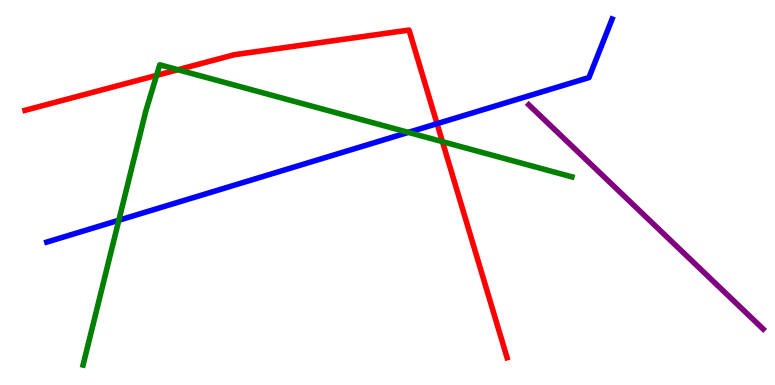[{'lines': ['blue', 'red'], 'intersections': [{'x': 5.64, 'y': 6.79}]}, {'lines': ['green', 'red'], 'intersections': [{'x': 2.02, 'y': 8.04}, {'x': 2.3, 'y': 8.19}, {'x': 5.71, 'y': 6.32}]}, {'lines': ['purple', 'red'], 'intersections': []}, {'lines': ['blue', 'green'], 'intersections': [{'x': 1.53, 'y': 4.28}, {'x': 5.27, 'y': 6.56}]}, {'lines': ['blue', 'purple'], 'intersections': []}, {'lines': ['green', 'purple'], 'intersections': []}]